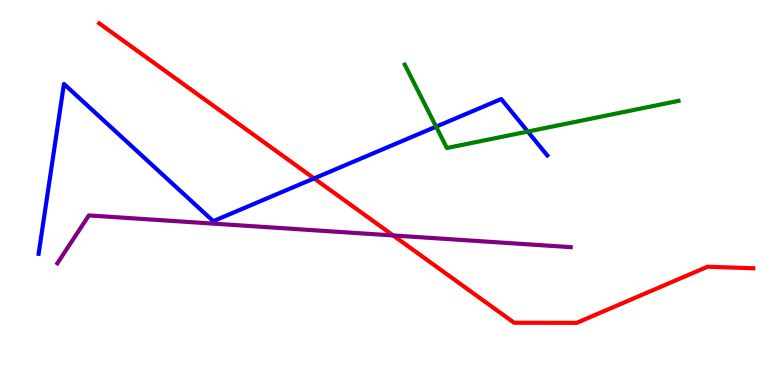[{'lines': ['blue', 'red'], 'intersections': [{'x': 4.05, 'y': 5.37}]}, {'lines': ['green', 'red'], 'intersections': []}, {'lines': ['purple', 'red'], 'intersections': [{'x': 5.07, 'y': 3.88}]}, {'lines': ['blue', 'green'], 'intersections': [{'x': 5.63, 'y': 6.71}, {'x': 6.81, 'y': 6.58}]}, {'lines': ['blue', 'purple'], 'intersections': []}, {'lines': ['green', 'purple'], 'intersections': []}]